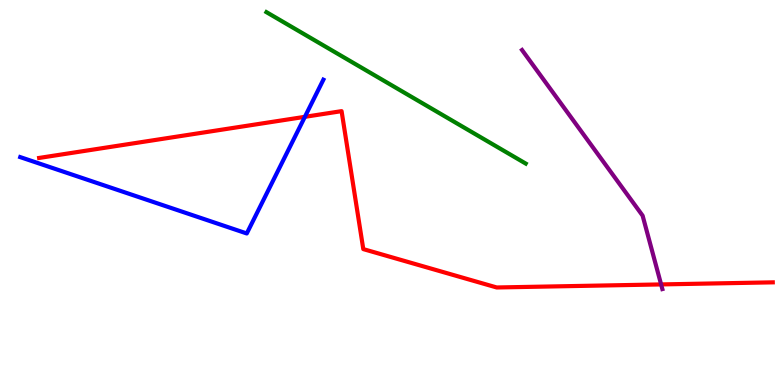[{'lines': ['blue', 'red'], 'intersections': [{'x': 3.93, 'y': 6.97}]}, {'lines': ['green', 'red'], 'intersections': []}, {'lines': ['purple', 'red'], 'intersections': [{'x': 8.53, 'y': 2.61}]}, {'lines': ['blue', 'green'], 'intersections': []}, {'lines': ['blue', 'purple'], 'intersections': []}, {'lines': ['green', 'purple'], 'intersections': []}]